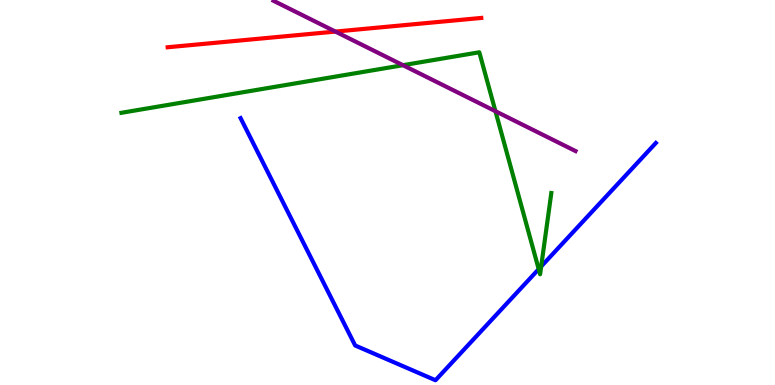[{'lines': ['blue', 'red'], 'intersections': []}, {'lines': ['green', 'red'], 'intersections': []}, {'lines': ['purple', 'red'], 'intersections': [{'x': 4.33, 'y': 9.18}]}, {'lines': ['blue', 'green'], 'intersections': [{'x': 6.95, 'y': 3.01}, {'x': 6.98, 'y': 3.08}]}, {'lines': ['blue', 'purple'], 'intersections': []}, {'lines': ['green', 'purple'], 'intersections': [{'x': 5.2, 'y': 8.31}, {'x': 6.39, 'y': 7.11}]}]